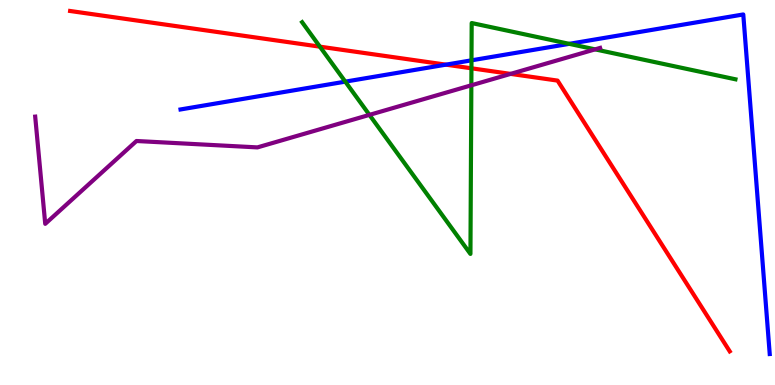[{'lines': ['blue', 'red'], 'intersections': [{'x': 5.75, 'y': 8.32}]}, {'lines': ['green', 'red'], 'intersections': [{'x': 4.13, 'y': 8.79}, {'x': 6.08, 'y': 8.23}]}, {'lines': ['purple', 'red'], 'intersections': [{'x': 6.59, 'y': 8.08}]}, {'lines': ['blue', 'green'], 'intersections': [{'x': 4.46, 'y': 7.88}, {'x': 6.08, 'y': 8.43}, {'x': 7.34, 'y': 8.86}]}, {'lines': ['blue', 'purple'], 'intersections': []}, {'lines': ['green', 'purple'], 'intersections': [{'x': 4.77, 'y': 7.02}, {'x': 6.08, 'y': 7.78}, {'x': 7.68, 'y': 8.72}]}]